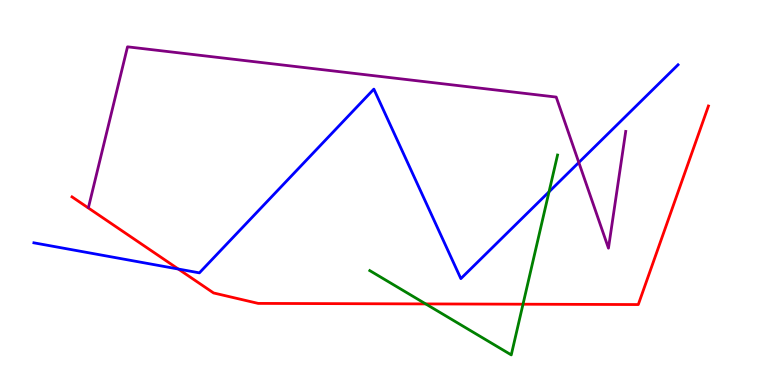[{'lines': ['blue', 'red'], 'intersections': [{'x': 2.3, 'y': 3.01}]}, {'lines': ['green', 'red'], 'intersections': [{'x': 5.49, 'y': 2.11}, {'x': 6.75, 'y': 2.1}]}, {'lines': ['purple', 'red'], 'intersections': []}, {'lines': ['blue', 'green'], 'intersections': [{'x': 7.08, 'y': 5.02}]}, {'lines': ['blue', 'purple'], 'intersections': [{'x': 7.47, 'y': 5.78}]}, {'lines': ['green', 'purple'], 'intersections': []}]